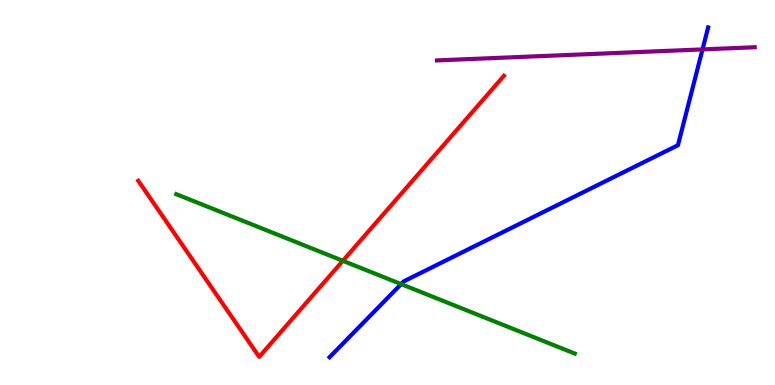[{'lines': ['blue', 'red'], 'intersections': []}, {'lines': ['green', 'red'], 'intersections': [{'x': 4.42, 'y': 3.23}]}, {'lines': ['purple', 'red'], 'intersections': []}, {'lines': ['blue', 'green'], 'intersections': [{'x': 5.18, 'y': 2.62}]}, {'lines': ['blue', 'purple'], 'intersections': [{'x': 9.06, 'y': 8.72}]}, {'lines': ['green', 'purple'], 'intersections': []}]